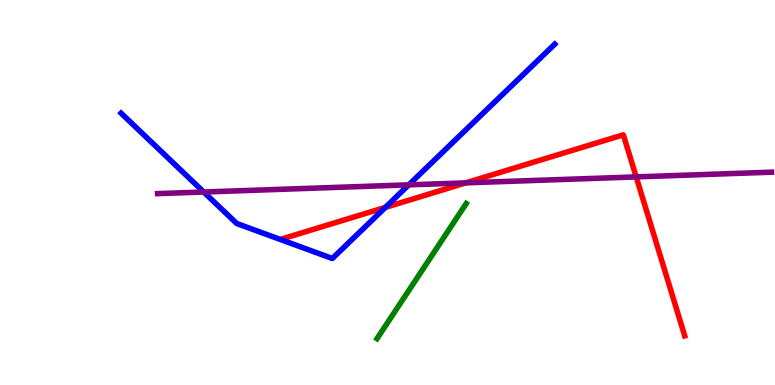[{'lines': ['blue', 'red'], 'intersections': [{'x': 4.97, 'y': 4.61}]}, {'lines': ['green', 'red'], 'intersections': []}, {'lines': ['purple', 'red'], 'intersections': [{'x': 6.01, 'y': 5.25}, {'x': 8.21, 'y': 5.41}]}, {'lines': ['blue', 'green'], 'intersections': []}, {'lines': ['blue', 'purple'], 'intersections': [{'x': 2.63, 'y': 5.01}, {'x': 5.27, 'y': 5.2}]}, {'lines': ['green', 'purple'], 'intersections': []}]